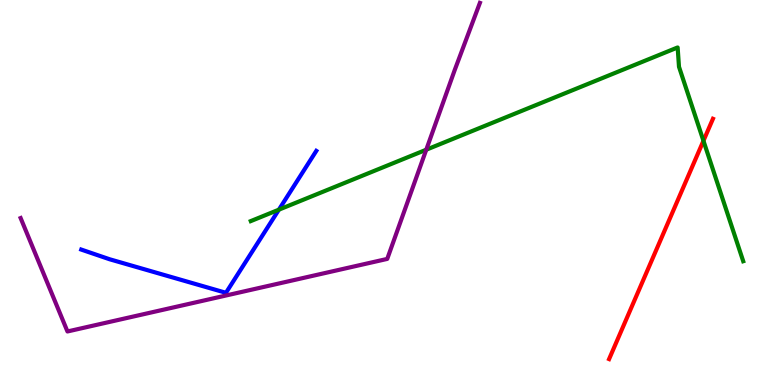[{'lines': ['blue', 'red'], 'intersections': []}, {'lines': ['green', 'red'], 'intersections': [{'x': 9.08, 'y': 6.34}]}, {'lines': ['purple', 'red'], 'intersections': []}, {'lines': ['blue', 'green'], 'intersections': [{'x': 3.6, 'y': 4.55}]}, {'lines': ['blue', 'purple'], 'intersections': []}, {'lines': ['green', 'purple'], 'intersections': [{'x': 5.5, 'y': 6.11}]}]